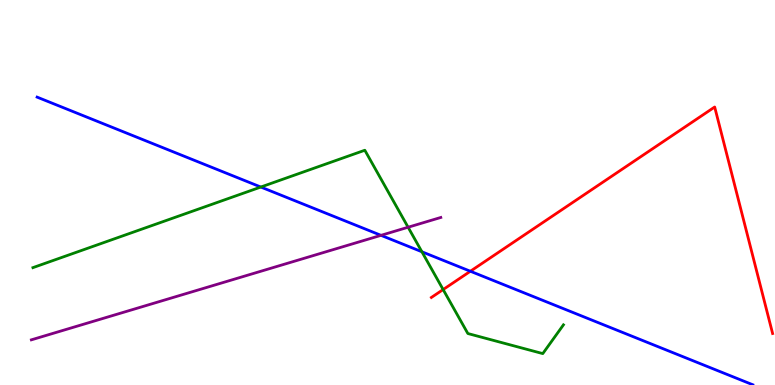[{'lines': ['blue', 'red'], 'intersections': [{'x': 6.07, 'y': 2.95}]}, {'lines': ['green', 'red'], 'intersections': [{'x': 5.72, 'y': 2.48}]}, {'lines': ['purple', 'red'], 'intersections': []}, {'lines': ['blue', 'green'], 'intersections': [{'x': 3.37, 'y': 5.14}, {'x': 5.44, 'y': 3.46}]}, {'lines': ['blue', 'purple'], 'intersections': [{'x': 4.92, 'y': 3.89}]}, {'lines': ['green', 'purple'], 'intersections': [{'x': 5.27, 'y': 4.1}]}]